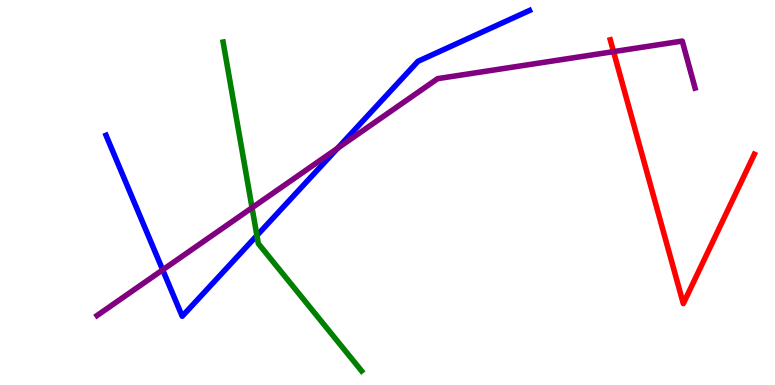[{'lines': ['blue', 'red'], 'intersections': []}, {'lines': ['green', 'red'], 'intersections': []}, {'lines': ['purple', 'red'], 'intersections': [{'x': 7.92, 'y': 8.66}]}, {'lines': ['blue', 'green'], 'intersections': [{'x': 3.31, 'y': 3.88}]}, {'lines': ['blue', 'purple'], 'intersections': [{'x': 2.1, 'y': 2.99}, {'x': 4.36, 'y': 6.15}]}, {'lines': ['green', 'purple'], 'intersections': [{'x': 3.25, 'y': 4.6}]}]